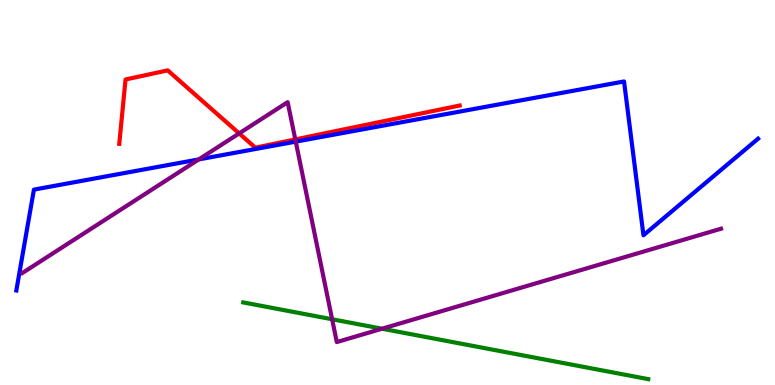[{'lines': ['blue', 'red'], 'intersections': []}, {'lines': ['green', 'red'], 'intersections': []}, {'lines': ['purple', 'red'], 'intersections': [{'x': 3.09, 'y': 6.54}, {'x': 3.81, 'y': 6.38}]}, {'lines': ['blue', 'green'], 'intersections': []}, {'lines': ['blue', 'purple'], 'intersections': [{'x': 2.56, 'y': 5.86}, {'x': 3.82, 'y': 6.32}]}, {'lines': ['green', 'purple'], 'intersections': [{'x': 4.29, 'y': 1.71}, {'x': 4.93, 'y': 1.46}]}]